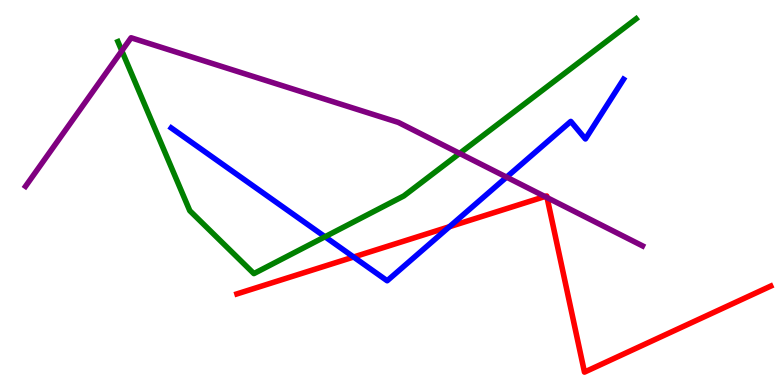[{'lines': ['blue', 'red'], 'intersections': [{'x': 4.56, 'y': 3.32}, {'x': 5.8, 'y': 4.11}]}, {'lines': ['green', 'red'], 'intersections': []}, {'lines': ['purple', 'red'], 'intersections': [{'x': 7.03, 'y': 4.9}, {'x': 7.06, 'y': 4.87}]}, {'lines': ['blue', 'green'], 'intersections': [{'x': 4.19, 'y': 3.85}]}, {'lines': ['blue', 'purple'], 'intersections': [{'x': 6.54, 'y': 5.4}]}, {'lines': ['green', 'purple'], 'intersections': [{'x': 1.57, 'y': 8.68}, {'x': 5.93, 'y': 6.02}]}]